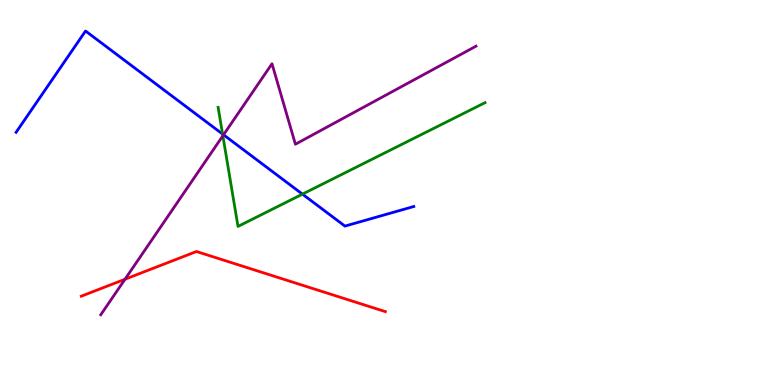[{'lines': ['blue', 'red'], 'intersections': []}, {'lines': ['green', 'red'], 'intersections': []}, {'lines': ['purple', 'red'], 'intersections': [{'x': 1.61, 'y': 2.75}]}, {'lines': ['blue', 'green'], 'intersections': [{'x': 2.87, 'y': 6.52}, {'x': 3.9, 'y': 4.96}]}, {'lines': ['blue', 'purple'], 'intersections': [{'x': 2.88, 'y': 6.5}]}, {'lines': ['green', 'purple'], 'intersections': [{'x': 2.88, 'y': 6.47}]}]